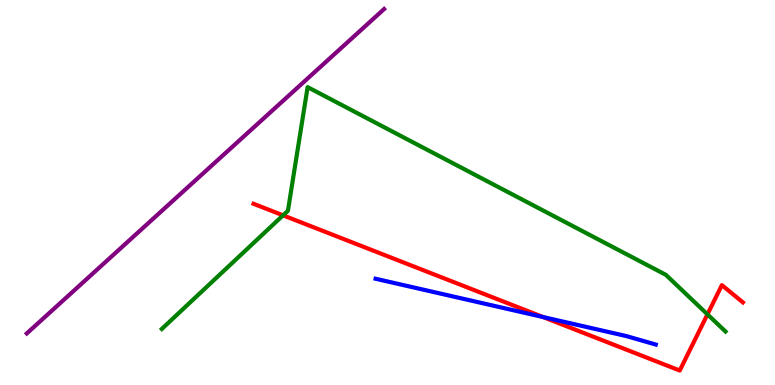[{'lines': ['blue', 'red'], 'intersections': [{'x': 7.01, 'y': 1.77}]}, {'lines': ['green', 'red'], 'intersections': [{'x': 3.65, 'y': 4.41}, {'x': 9.13, 'y': 1.83}]}, {'lines': ['purple', 'red'], 'intersections': []}, {'lines': ['blue', 'green'], 'intersections': []}, {'lines': ['blue', 'purple'], 'intersections': []}, {'lines': ['green', 'purple'], 'intersections': []}]